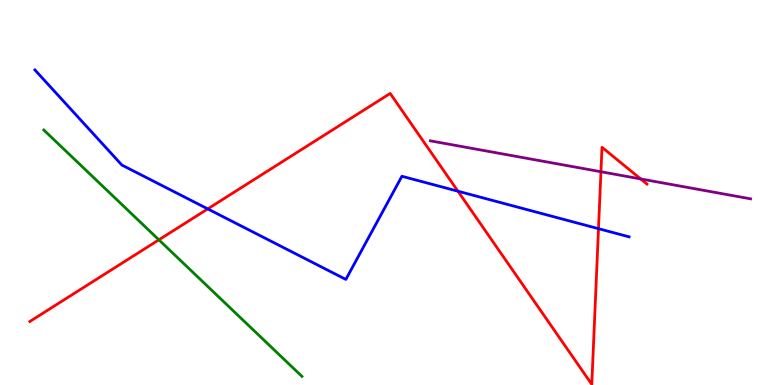[{'lines': ['blue', 'red'], 'intersections': [{'x': 2.68, 'y': 4.57}, {'x': 5.91, 'y': 5.03}, {'x': 7.72, 'y': 4.06}]}, {'lines': ['green', 'red'], 'intersections': [{'x': 2.05, 'y': 3.77}]}, {'lines': ['purple', 'red'], 'intersections': [{'x': 7.75, 'y': 5.54}, {'x': 8.27, 'y': 5.35}]}, {'lines': ['blue', 'green'], 'intersections': []}, {'lines': ['blue', 'purple'], 'intersections': []}, {'lines': ['green', 'purple'], 'intersections': []}]